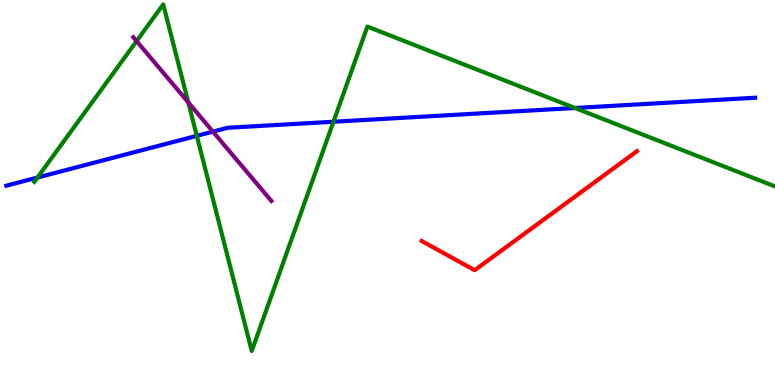[{'lines': ['blue', 'red'], 'intersections': []}, {'lines': ['green', 'red'], 'intersections': []}, {'lines': ['purple', 'red'], 'intersections': []}, {'lines': ['blue', 'green'], 'intersections': [{'x': 0.483, 'y': 5.39}, {'x': 2.54, 'y': 6.47}, {'x': 4.3, 'y': 6.84}, {'x': 7.42, 'y': 7.2}]}, {'lines': ['blue', 'purple'], 'intersections': [{'x': 2.75, 'y': 6.58}]}, {'lines': ['green', 'purple'], 'intersections': [{'x': 1.76, 'y': 8.93}, {'x': 2.43, 'y': 7.34}]}]